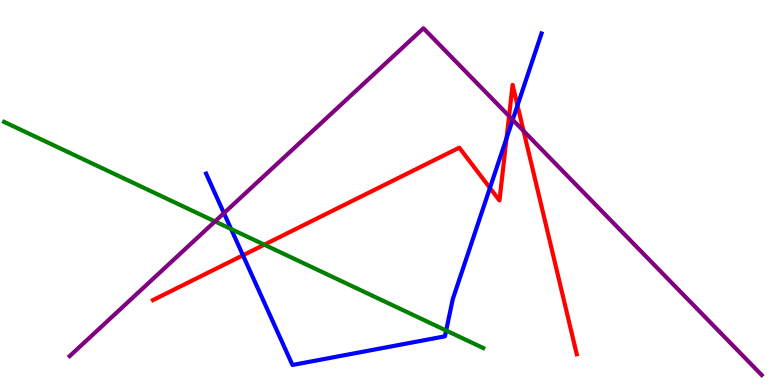[{'lines': ['blue', 'red'], 'intersections': [{'x': 3.13, 'y': 3.37}, {'x': 6.32, 'y': 5.12}, {'x': 6.54, 'y': 6.41}, {'x': 6.68, 'y': 7.26}]}, {'lines': ['green', 'red'], 'intersections': [{'x': 3.41, 'y': 3.64}]}, {'lines': ['purple', 'red'], 'intersections': [{'x': 6.57, 'y': 6.99}, {'x': 6.76, 'y': 6.6}]}, {'lines': ['blue', 'green'], 'intersections': [{'x': 2.98, 'y': 4.05}, {'x': 5.76, 'y': 1.41}]}, {'lines': ['blue', 'purple'], 'intersections': [{'x': 2.89, 'y': 4.46}, {'x': 6.62, 'y': 6.89}]}, {'lines': ['green', 'purple'], 'intersections': [{'x': 2.77, 'y': 4.25}]}]